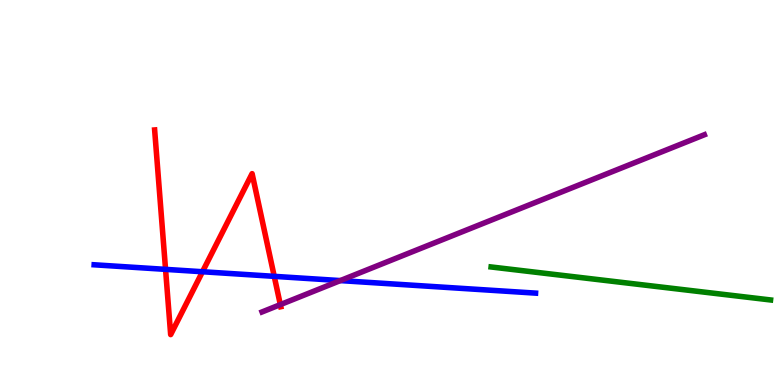[{'lines': ['blue', 'red'], 'intersections': [{'x': 2.14, 'y': 3.0}, {'x': 2.61, 'y': 2.94}, {'x': 3.54, 'y': 2.82}]}, {'lines': ['green', 'red'], 'intersections': []}, {'lines': ['purple', 'red'], 'intersections': [{'x': 3.62, 'y': 2.09}]}, {'lines': ['blue', 'green'], 'intersections': []}, {'lines': ['blue', 'purple'], 'intersections': [{'x': 4.39, 'y': 2.71}]}, {'lines': ['green', 'purple'], 'intersections': []}]